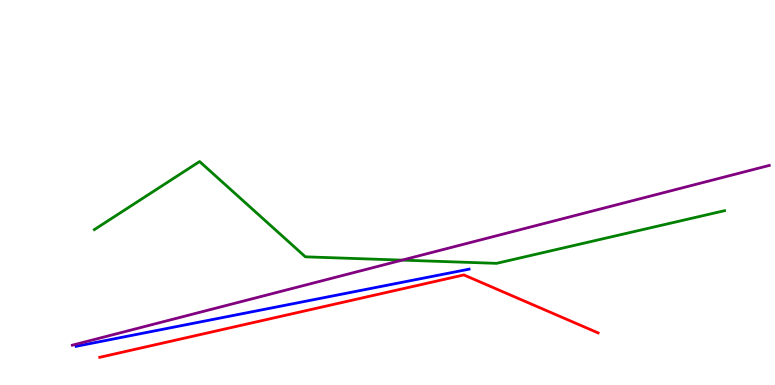[{'lines': ['blue', 'red'], 'intersections': []}, {'lines': ['green', 'red'], 'intersections': []}, {'lines': ['purple', 'red'], 'intersections': []}, {'lines': ['blue', 'green'], 'intersections': []}, {'lines': ['blue', 'purple'], 'intersections': []}, {'lines': ['green', 'purple'], 'intersections': [{'x': 5.19, 'y': 3.24}]}]